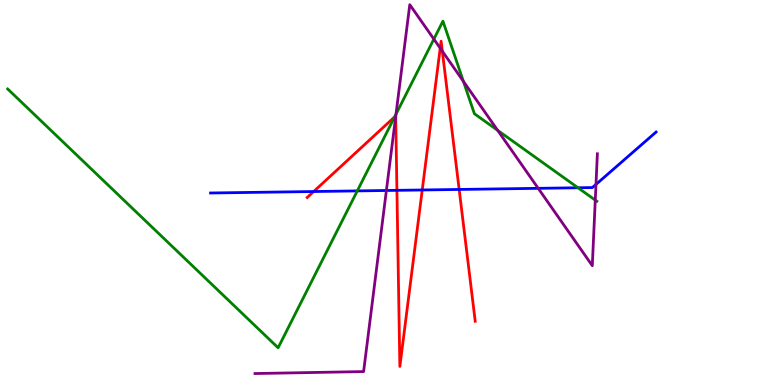[{'lines': ['blue', 'red'], 'intersections': [{'x': 4.05, 'y': 5.03}, {'x': 5.12, 'y': 5.06}, {'x': 5.45, 'y': 5.07}, {'x': 5.92, 'y': 5.08}]}, {'lines': ['green', 'red'], 'intersections': [{'x': 5.09, 'y': 6.96}]}, {'lines': ['purple', 'red'], 'intersections': [{'x': 5.11, 'y': 6.97}, {'x': 5.68, 'y': 8.75}, {'x': 5.71, 'y': 8.67}]}, {'lines': ['blue', 'green'], 'intersections': [{'x': 4.61, 'y': 5.04}, {'x': 7.46, 'y': 5.12}]}, {'lines': ['blue', 'purple'], 'intersections': [{'x': 4.99, 'y': 5.05}, {'x': 6.94, 'y': 5.11}, {'x': 7.69, 'y': 5.21}]}, {'lines': ['green', 'purple'], 'intersections': [{'x': 5.11, 'y': 7.03}, {'x': 5.6, 'y': 8.98}, {'x': 5.98, 'y': 7.89}, {'x': 6.42, 'y': 6.61}, {'x': 7.68, 'y': 4.8}]}]